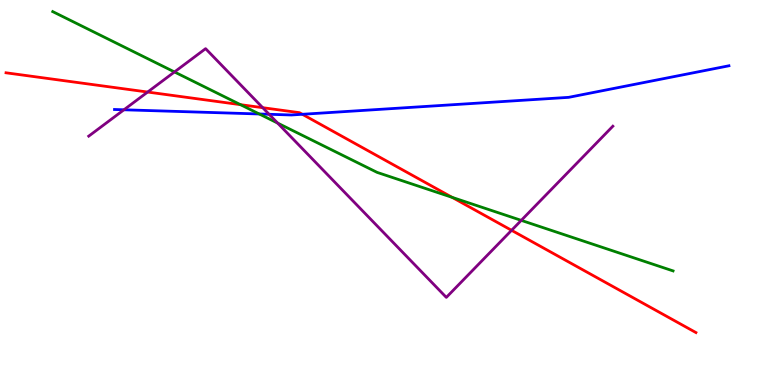[{'lines': ['blue', 'red'], 'intersections': [{'x': 3.9, 'y': 7.03}]}, {'lines': ['green', 'red'], 'intersections': [{'x': 3.1, 'y': 7.28}, {'x': 5.83, 'y': 4.87}]}, {'lines': ['purple', 'red'], 'intersections': [{'x': 1.91, 'y': 7.61}, {'x': 3.39, 'y': 7.2}, {'x': 6.6, 'y': 4.02}]}, {'lines': ['blue', 'green'], 'intersections': [{'x': 3.35, 'y': 7.04}]}, {'lines': ['blue', 'purple'], 'intersections': [{'x': 1.6, 'y': 7.15}, {'x': 3.47, 'y': 7.03}]}, {'lines': ['green', 'purple'], 'intersections': [{'x': 2.25, 'y': 8.13}, {'x': 3.58, 'y': 6.8}, {'x': 6.73, 'y': 4.28}]}]